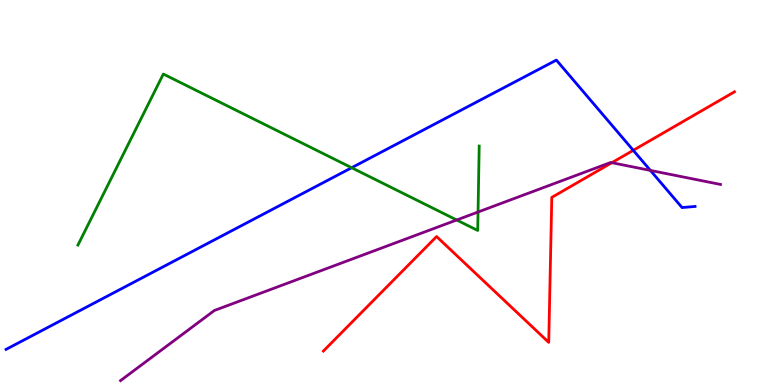[{'lines': ['blue', 'red'], 'intersections': [{'x': 8.17, 'y': 6.1}]}, {'lines': ['green', 'red'], 'intersections': []}, {'lines': ['purple', 'red'], 'intersections': [{'x': 7.89, 'y': 5.77}]}, {'lines': ['blue', 'green'], 'intersections': [{'x': 4.54, 'y': 5.64}]}, {'lines': ['blue', 'purple'], 'intersections': [{'x': 8.39, 'y': 5.57}]}, {'lines': ['green', 'purple'], 'intersections': [{'x': 5.89, 'y': 4.29}, {'x': 6.17, 'y': 4.49}]}]